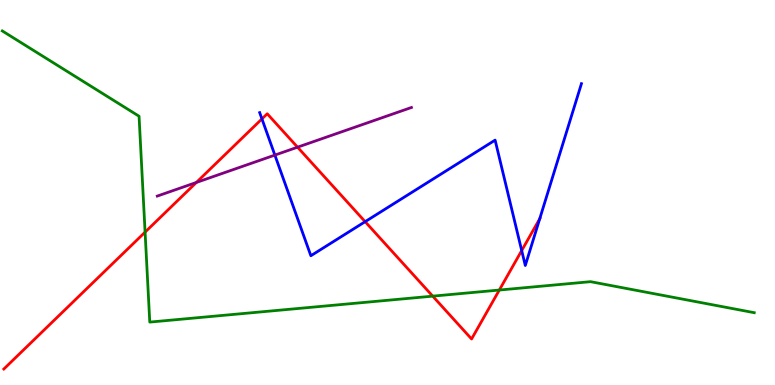[{'lines': ['blue', 'red'], 'intersections': [{'x': 3.38, 'y': 6.91}, {'x': 4.71, 'y': 4.24}, {'x': 6.73, 'y': 3.49}, {'x': 6.96, 'y': 4.32}]}, {'lines': ['green', 'red'], 'intersections': [{'x': 1.87, 'y': 3.97}, {'x': 5.58, 'y': 2.31}, {'x': 6.44, 'y': 2.47}]}, {'lines': ['purple', 'red'], 'intersections': [{'x': 2.53, 'y': 5.26}, {'x': 3.84, 'y': 6.18}]}, {'lines': ['blue', 'green'], 'intersections': []}, {'lines': ['blue', 'purple'], 'intersections': [{'x': 3.55, 'y': 5.97}]}, {'lines': ['green', 'purple'], 'intersections': []}]